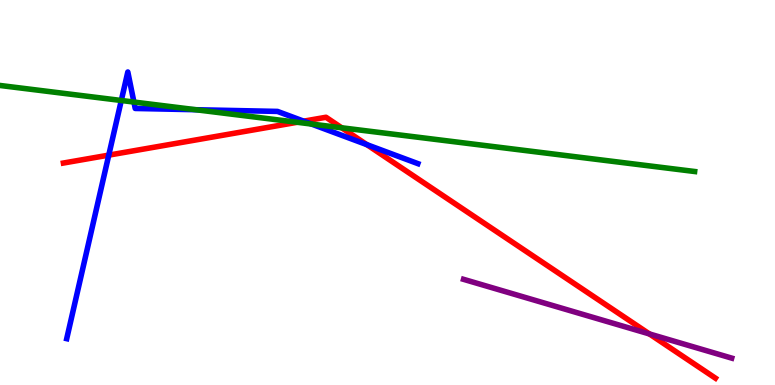[{'lines': ['blue', 'red'], 'intersections': [{'x': 1.4, 'y': 5.97}, {'x': 3.92, 'y': 6.85}, {'x': 4.73, 'y': 6.24}]}, {'lines': ['green', 'red'], 'intersections': [{'x': 3.84, 'y': 6.82}, {'x': 4.41, 'y': 6.68}]}, {'lines': ['purple', 'red'], 'intersections': [{'x': 8.38, 'y': 1.33}]}, {'lines': ['blue', 'green'], 'intersections': [{'x': 1.57, 'y': 7.39}, {'x': 1.73, 'y': 7.35}, {'x': 2.53, 'y': 7.15}, {'x': 4.02, 'y': 6.78}]}, {'lines': ['blue', 'purple'], 'intersections': []}, {'lines': ['green', 'purple'], 'intersections': []}]